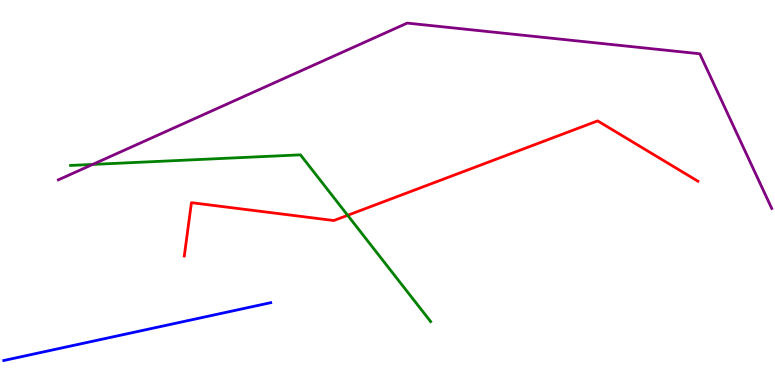[{'lines': ['blue', 'red'], 'intersections': []}, {'lines': ['green', 'red'], 'intersections': [{'x': 4.49, 'y': 4.41}]}, {'lines': ['purple', 'red'], 'intersections': []}, {'lines': ['blue', 'green'], 'intersections': []}, {'lines': ['blue', 'purple'], 'intersections': []}, {'lines': ['green', 'purple'], 'intersections': [{'x': 1.2, 'y': 5.73}]}]